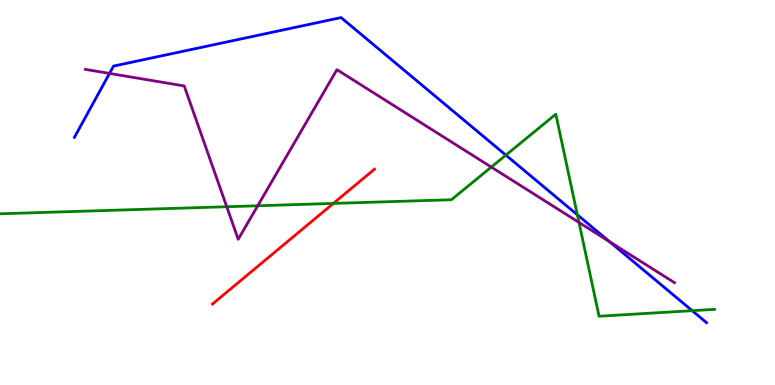[{'lines': ['blue', 'red'], 'intersections': []}, {'lines': ['green', 'red'], 'intersections': [{'x': 4.3, 'y': 4.72}]}, {'lines': ['purple', 'red'], 'intersections': []}, {'lines': ['blue', 'green'], 'intersections': [{'x': 6.53, 'y': 5.97}, {'x': 7.45, 'y': 4.42}, {'x': 8.93, 'y': 1.93}]}, {'lines': ['blue', 'purple'], 'intersections': [{'x': 1.41, 'y': 8.09}, {'x': 7.87, 'y': 3.72}]}, {'lines': ['green', 'purple'], 'intersections': [{'x': 2.93, 'y': 4.63}, {'x': 3.33, 'y': 4.66}, {'x': 6.34, 'y': 5.66}, {'x': 7.47, 'y': 4.22}]}]